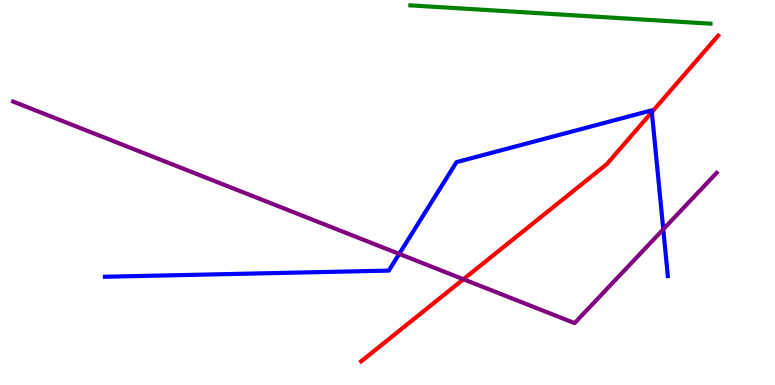[{'lines': ['blue', 'red'], 'intersections': [{'x': 8.41, 'y': 7.09}]}, {'lines': ['green', 'red'], 'intersections': []}, {'lines': ['purple', 'red'], 'intersections': [{'x': 5.98, 'y': 2.75}]}, {'lines': ['blue', 'green'], 'intersections': []}, {'lines': ['blue', 'purple'], 'intersections': [{'x': 5.15, 'y': 3.41}, {'x': 8.56, 'y': 4.04}]}, {'lines': ['green', 'purple'], 'intersections': []}]